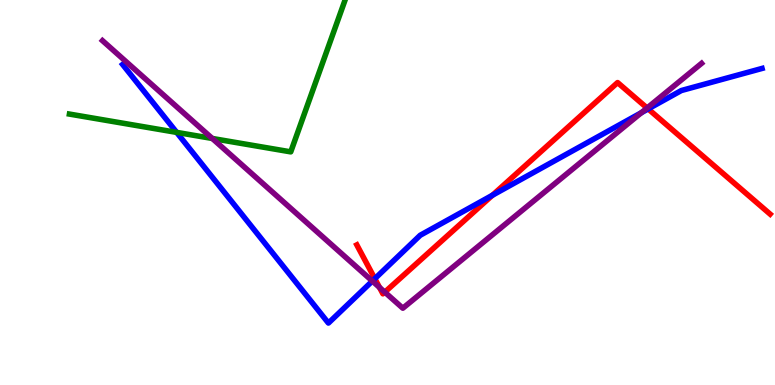[{'lines': ['blue', 'red'], 'intersections': [{'x': 4.84, 'y': 2.76}, {'x': 6.35, 'y': 4.93}, {'x': 8.36, 'y': 7.17}]}, {'lines': ['green', 'red'], 'intersections': []}, {'lines': ['purple', 'red'], 'intersections': [{'x': 4.9, 'y': 2.53}, {'x': 4.97, 'y': 2.41}, {'x': 8.35, 'y': 7.19}]}, {'lines': ['blue', 'green'], 'intersections': [{'x': 2.28, 'y': 6.56}]}, {'lines': ['blue', 'purple'], 'intersections': [{'x': 4.8, 'y': 2.7}, {'x': 8.28, 'y': 7.07}]}, {'lines': ['green', 'purple'], 'intersections': [{'x': 2.74, 'y': 6.4}]}]